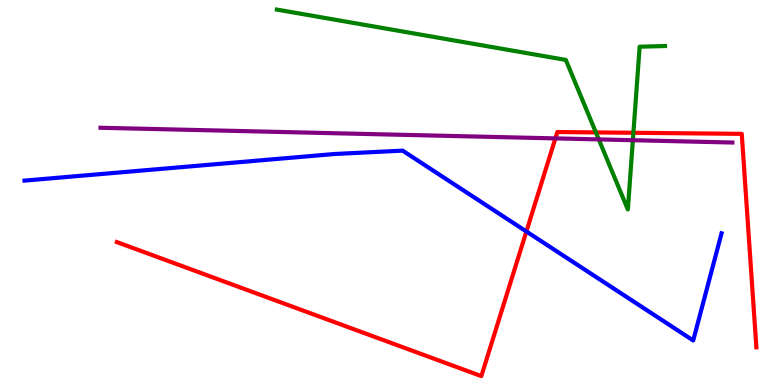[{'lines': ['blue', 'red'], 'intersections': [{'x': 6.79, 'y': 3.99}]}, {'lines': ['green', 'red'], 'intersections': [{'x': 7.69, 'y': 6.56}, {'x': 8.17, 'y': 6.55}]}, {'lines': ['purple', 'red'], 'intersections': [{'x': 7.17, 'y': 6.41}]}, {'lines': ['blue', 'green'], 'intersections': []}, {'lines': ['blue', 'purple'], 'intersections': []}, {'lines': ['green', 'purple'], 'intersections': [{'x': 7.73, 'y': 6.38}, {'x': 8.17, 'y': 6.36}]}]